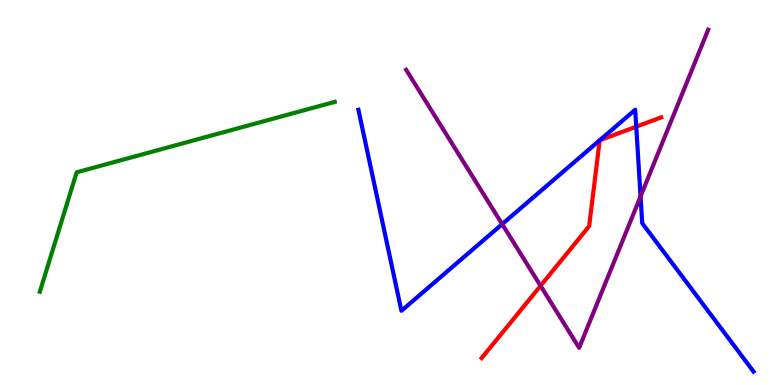[{'lines': ['blue', 'red'], 'intersections': [{'x': 7.74, 'y': 6.36}, {'x': 7.74, 'y': 6.36}, {'x': 8.21, 'y': 6.71}]}, {'lines': ['green', 'red'], 'intersections': []}, {'lines': ['purple', 'red'], 'intersections': [{'x': 6.97, 'y': 2.58}]}, {'lines': ['blue', 'green'], 'intersections': []}, {'lines': ['blue', 'purple'], 'intersections': [{'x': 6.48, 'y': 4.18}, {'x': 8.27, 'y': 4.9}]}, {'lines': ['green', 'purple'], 'intersections': []}]